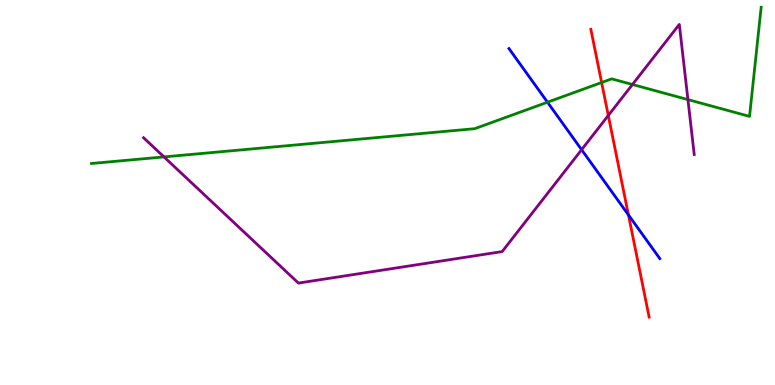[{'lines': ['blue', 'red'], 'intersections': [{'x': 8.11, 'y': 4.42}]}, {'lines': ['green', 'red'], 'intersections': [{'x': 7.76, 'y': 7.86}]}, {'lines': ['purple', 'red'], 'intersections': [{'x': 7.85, 'y': 7.0}]}, {'lines': ['blue', 'green'], 'intersections': [{'x': 7.06, 'y': 7.35}]}, {'lines': ['blue', 'purple'], 'intersections': [{'x': 7.5, 'y': 6.11}]}, {'lines': ['green', 'purple'], 'intersections': [{'x': 2.12, 'y': 5.92}, {'x': 8.16, 'y': 7.81}, {'x': 8.88, 'y': 7.41}]}]